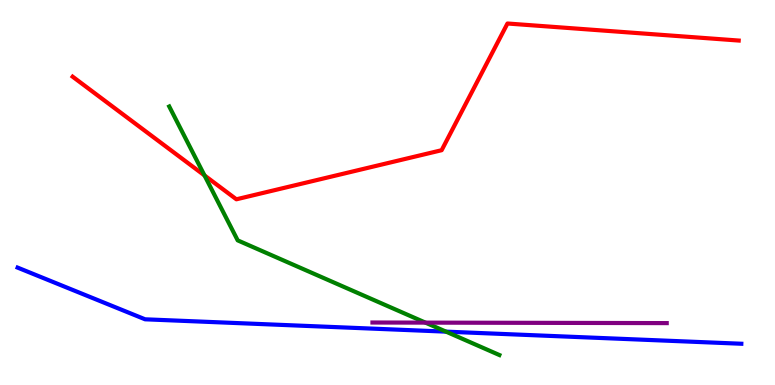[{'lines': ['blue', 'red'], 'intersections': []}, {'lines': ['green', 'red'], 'intersections': [{'x': 2.64, 'y': 5.44}]}, {'lines': ['purple', 'red'], 'intersections': []}, {'lines': ['blue', 'green'], 'intersections': [{'x': 5.76, 'y': 1.39}]}, {'lines': ['blue', 'purple'], 'intersections': []}, {'lines': ['green', 'purple'], 'intersections': [{'x': 5.49, 'y': 1.62}]}]